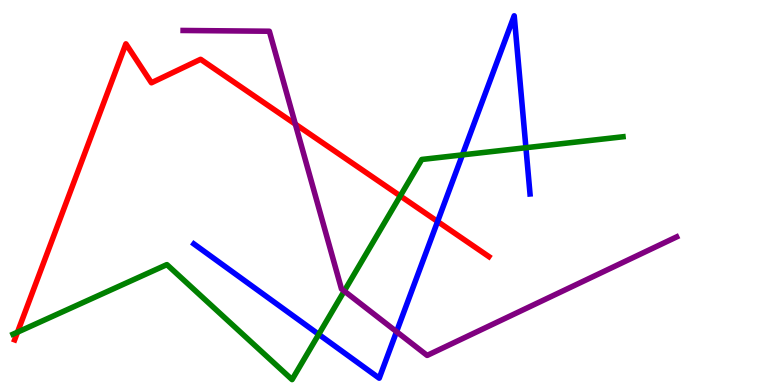[{'lines': ['blue', 'red'], 'intersections': [{'x': 5.65, 'y': 4.25}]}, {'lines': ['green', 'red'], 'intersections': [{'x': 0.226, 'y': 1.37}, {'x': 5.16, 'y': 4.91}]}, {'lines': ['purple', 'red'], 'intersections': [{'x': 3.81, 'y': 6.78}]}, {'lines': ['blue', 'green'], 'intersections': [{'x': 4.11, 'y': 1.32}, {'x': 5.97, 'y': 5.98}, {'x': 6.79, 'y': 6.16}]}, {'lines': ['blue', 'purple'], 'intersections': [{'x': 5.12, 'y': 1.39}]}, {'lines': ['green', 'purple'], 'intersections': [{'x': 4.44, 'y': 2.44}]}]